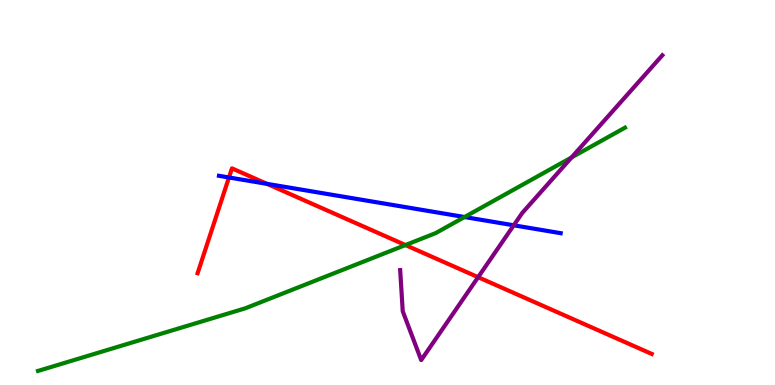[{'lines': ['blue', 'red'], 'intersections': [{'x': 2.95, 'y': 5.39}, {'x': 3.45, 'y': 5.22}]}, {'lines': ['green', 'red'], 'intersections': [{'x': 5.23, 'y': 3.63}]}, {'lines': ['purple', 'red'], 'intersections': [{'x': 6.17, 'y': 2.8}]}, {'lines': ['blue', 'green'], 'intersections': [{'x': 5.99, 'y': 4.36}]}, {'lines': ['blue', 'purple'], 'intersections': [{'x': 6.63, 'y': 4.15}]}, {'lines': ['green', 'purple'], 'intersections': [{'x': 7.38, 'y': 5.91}]}]